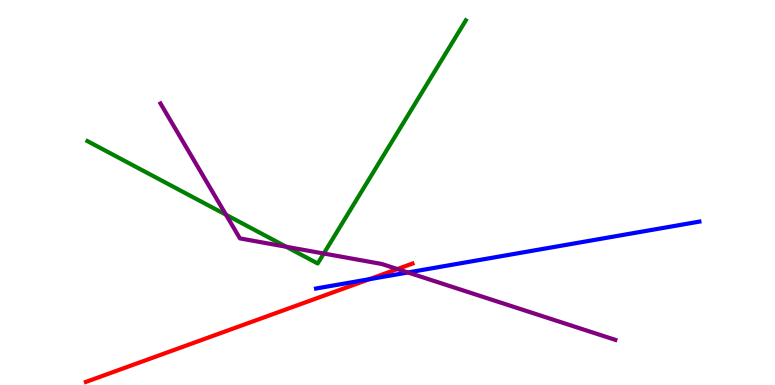[{'lines': ['blue', 'red'], 'intersections': [{'x': 4.77, 'y': 2.75}]}, {'lines': ['green', 'red'], 'intersections': []}, {'lines': ['purple', 'red'], 'intersections': [{'x': 5.13, 'y': 3.01}]}, {'lines': ['blue', 'green'], 'intersections': []}, {'lines': ['blue', 'purple'], 'intersections': [{'x': 5.26, 'y': 2.92}]}, {'lines': ['green', 'purple'], 'intersections': [{'x': 2.92, 'y': 4.42}, {'x': 3.69, 'y': 3.59}, {'x': 4.18, 'y': 3.41}]}]